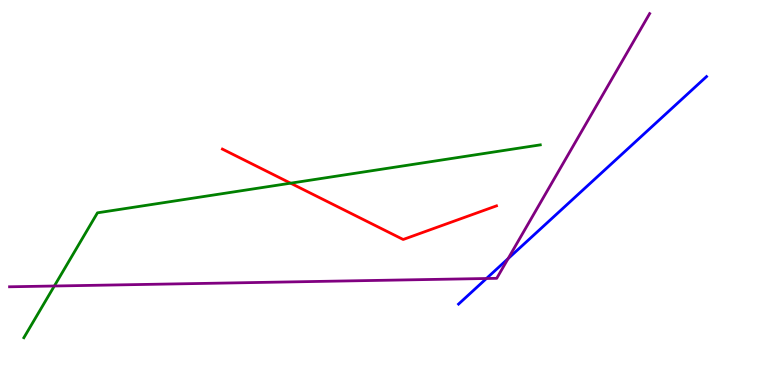[{'lines': ['blue', 'red'], 'intersections': []}, {'lines': ['green', 'red'], 'intersections': [{'x': 3.75, 'y': 5.24}]}, {'lines': ['purple', 'red'], 'intersections': []}, {'lines': ['blue', 'green'], 'intersections': []}, {'lines': ['blue', 'purple'], 'intersections': [{'x': 6.28, 'y': 2.77}, {'x': 6.56, 'y': 3.28}]}, {'lines': ['green', 'purple'], 'intersections': [{'x': 0.701, 'y': 2.57}]}]